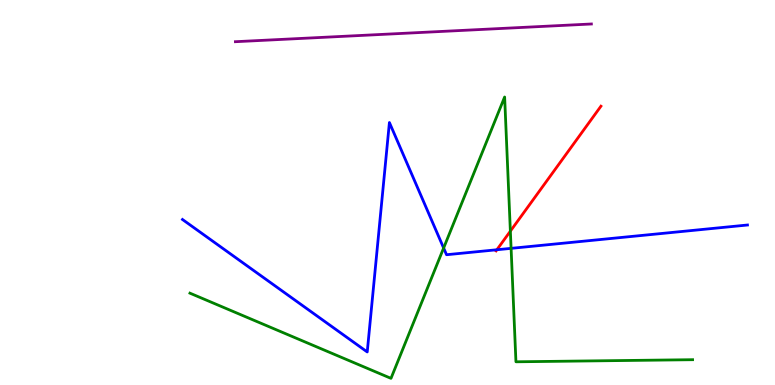[{'lines': ['blue', 'red'], 'intersections': [{'x': 6.41, 'y': 3.51}]}, {'lines': ['green', 'red'], 'intersections': [{'x': 6.59, 'y': 4.0}]}, {'lines': ['purple', 'red'], 'intersections': []}, {'lines': ['blue', 'green'], 'intersections': [{'x': 5.72, 'y': 3.56}, {'x': 6.59, 'y': 3.55}]}, {'lines': ['blue', 'purple'], 'intersections': []}, {'lines': ['green', 'purple'], 'intersections': []}]